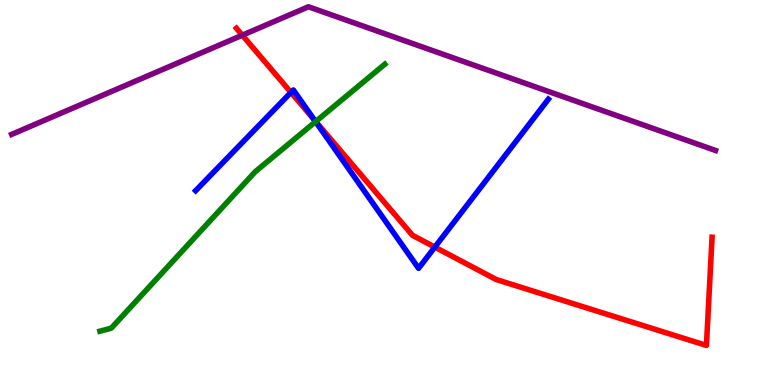[{'lines': ['blue', 'red'], 'intersections': [{'x': 3.75, 'y': 7.6}, {'x': 4.06, 'y': 6.88}, {'x': 5.61, 'y': 3.58}]}, {'lines': ['green', 'red'], 'intersections': [{'x': 4.07, 'y': 6.84}]}, {'lines': ['purple', 'red'], 'intersections': [{'x': 3.13, 'y': 9.09}]}, {'lines': ['blue', 'green'], 'intersections': [{'x': 4.07, 'y': 6.84}]}, {'lines': ['blue', 'purple'], 'intersections': []}, {'lines': ['green', 'purple'], 'intersections': []}]